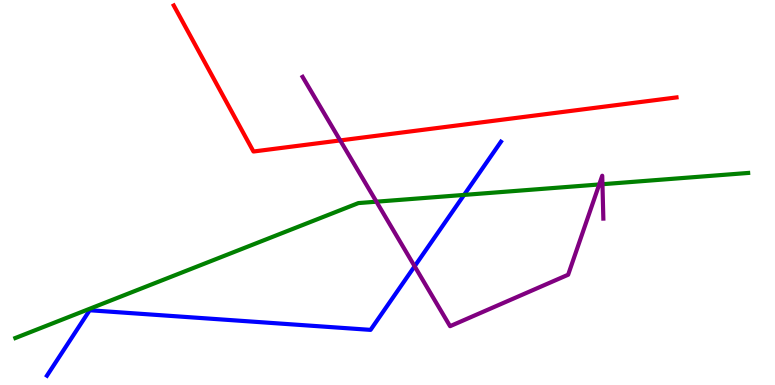[{'lines': ['blue', 'red'], 'intersections': []}, {'lines': ['green', 'red'], 'intersections': []}, {'lines': ['purple', 'red'], 'intersections': [{'x': 4.39, 'y': 6.35}]}, {'lines': ['blue', 'green'], 'intersections': [{'x': 5.99, 'y': 4.94}]}, {'lines': ['blue', 'purple'], 'intersections': [{'x': 5.35, 'y': 3.08}]}, {'lines': ['green', 'purple'], 'intersections': [{'x': 4.86, 'y': 4.76}, {'x': 7.73, 'y': 5.21}, {'x': 7.77, 'y': 5.22}]}]